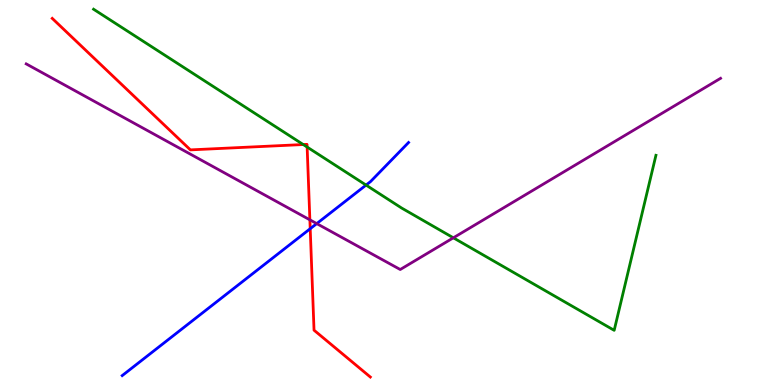[{'lines': ['blue', 'red'], 'intersections': [{'x': 4.0, 'y': 4.06}]}, {'lines': ['green', 'red'], 'intersections': [{'x': 3.91, 'y': 6.25}, {'x': 3.96, 'y': 6.18}]}, {'lines': ['purple', 'red'], 'intersections': [{'x': 4.0, 'y': 4.29}]}, {'lines': ['blue', 'green'], 'intersections': [{'x': 4.72, 'y': 5.19}]}, {'lines': ['blue', 'purple'], 'intersections': [{'x': 4.09, 'y': 4.19}]}, {'lines': ['green', 'purple'], 'intersections': [{'x': 5.85, 'y': 3.82}]}]